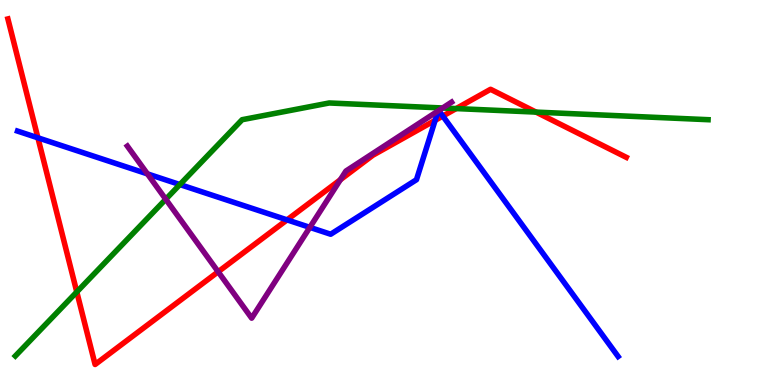[{'lines': ['blue', 'red'], 'intersections': [{'x': 0.489, 'y': 6.42}, {'x': 3.7, 'y': 4.29}, {'x': 5.61, 'y': 6.87}, {'x': 5.71, 'y': 6.99}]}, {'lines': ['green', 'red'], 'intersections': [{'x': 0.991, 'y': 2.42}, {'x': 5.89, 'y': 7.18}, {'x': 6.92, 'y': 7.09}]}, {'lines': ['purple', 'red'], 'intersections': [{'x': 2.81, 'y': 2.94}, {'x': 4.39, 'y': 5.33}]}, {'lines': ['blue', 'green'], 'intersections': [{'x': 2.32, 'y': 5.21}]}, {'lines': ['blue', 'purple'], 'intersections': [{'x': 1.9, 'y': 5.48}, {'x': 4.0, 'y': 4.09}, {'x': 5.65, 'y': 7.12}, {'x': 5.66, 'y': 7.13}]}, {'lines': ['green', 'purple'], 'intersections': [{'x': 2.14, 'y': 4.82}, {'x': 5.71, 'y': 7.2}]}]